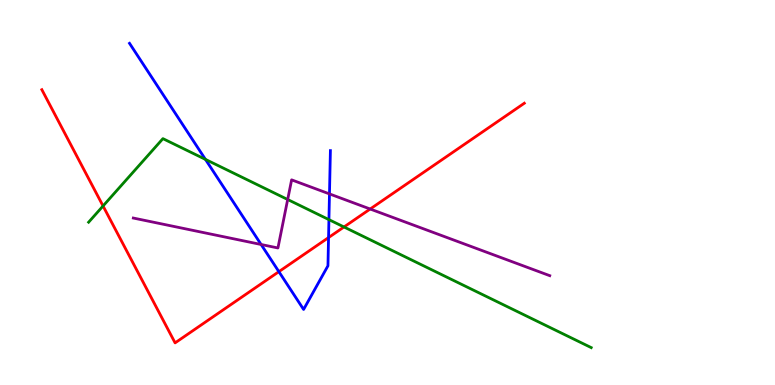[{'lines': ['blue', 'red'], 'intersections': [{'x': 3.6, 'y': 2.94}, {'x': 4.24, 'y': 3.83}]}, {'lines': ['green', 'red'], 'intersections': [{'x': 1.33, 'y': 4.65}, {'x': 4.44, 'y': 4.1}]}, {'lines': ['purple', 'red'], 'intersections': [{'x': 4.78, 'y': 4.57}]}, {'lines': ['blue', 'green'], 'intersections': [{'x': 2.65, 'y': 5.86}, {'x': 4.24, 'y': 4.3}]}, {'lines': ['blue', 'purple'], 'intersections': [{'x': 3.37, 'y': 3.65}, {'x': 4.25, 'y': 4.96}]}, {'lines': ['green', 'purple'], 'intersections': [{'x': 3.71, 'y': 4.82}]}]